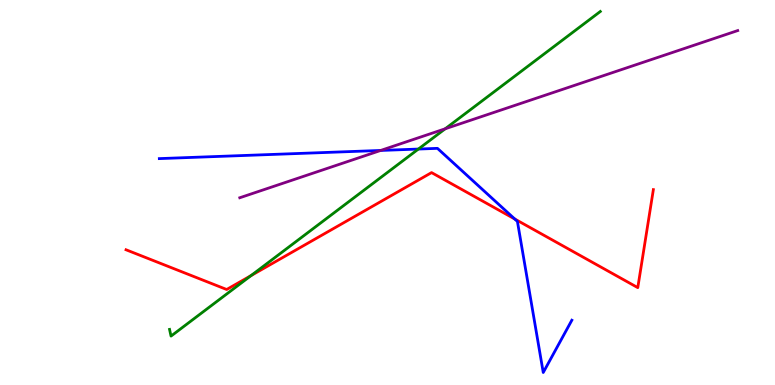[{'lines': ['blue', 'red'], 'intersections': [{'x': 6.64, 'y': 4.31}]}, {'lines': ['green', 'red'], 'intersections': [{'x': 3.24, 'y': 2.84}]}, {'lines': ['purple', 'red'], 'intersections': []}, {'lines': ['blue', 'green'], 'intersections': [{'x': 5.4, 'y': 6.13}]}, {'lines': ['blue', 'purple'], 'intersections': [{'x': 4.91, 'y': 6.09}]}, {'lines': ['green', 'purple'], 'intersections': [{'x': 5.74, 'y': 6.65}]}]